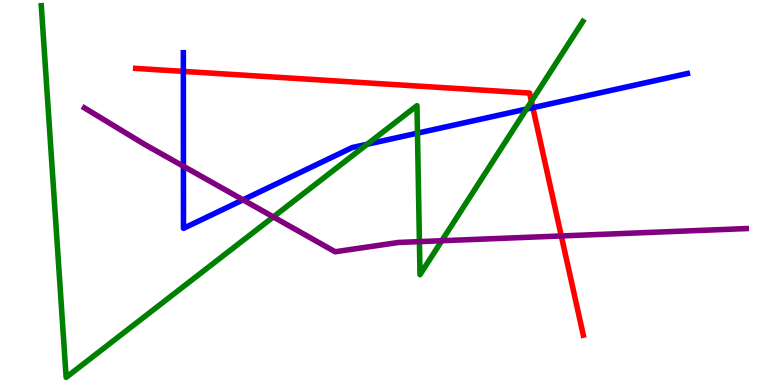[{'lines': ['blue', 'red'], 'intersections': [{'x': 2.37, 'y': 8.15}, {'x': 6.88, 'y': 7.2}]}, {'lines': ['green', 'red'], 'intersections': [{'x': 6.86, 'y': 7.37}]}, {'lines': ['purple', 'red'], 'intersections': [{'x': 7.24, 'y': 3.87}]}, {'lines': ['blue', 'green'], 'intersections': [{'x': 4.74, 'y': 6.25}, {'x': 5.39, 'y': 6.54}, {'x': 6.79, 'y': 7.17}]}, {'lines': ['blue', 'purple'], 'intersections': [{'x': 2.37, 'y': 5.68}, {'x': 3.14, 'y': 4.81}]}, {'lines': ['green', 'purple'], 'intersections': [{'x': 3.53, 'y': 4.37}, {'x': 5.41, 'y': 3.72}, {'x': 5.7, 'y': 3.75}]}]